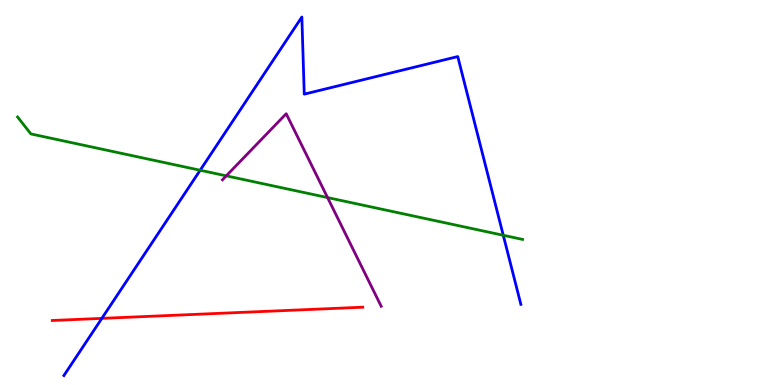[{'lines': ['blue', 'red'], 'intersections': [{'x': 1.31, 'y': 1.73}]}, {'lines': ['green', 'red'], 'intersections': []}, {'lines': ['purple', 'red'], 'intersections': []}, {'lines': ['blue', 'green'], 'intersections': [{'x': 2.58, 'y': 5.58}, {'x': 6.49, 'y': 3.89}]}, {'lines': ['blue', 'purple'], 'intersections': []}, {'lines': ['green', 'purple'], 'intersections': [{'x': 2.92, 'y': 5.43}, {'x': 4.23, 'y': 4.87}]}]